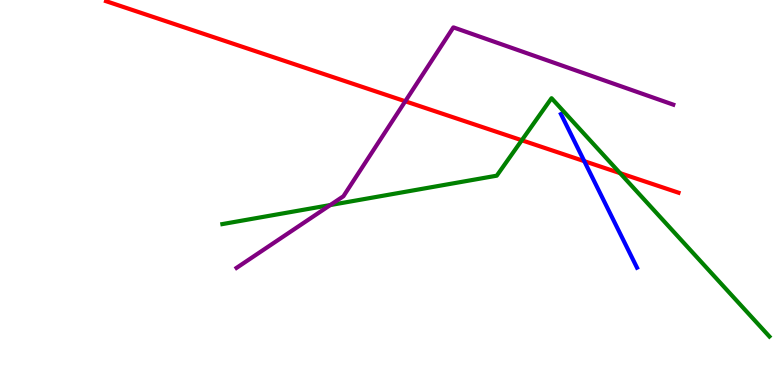[{'lines': ['blue', 'red'], 'intersections': [{'x': 7.54, 'y': 5.81}]}, {'lines': ['green', 'red'], 'intersections': [{'x': 6.73, 'y': 6.36}, {'x': 8.0, 'y': 5.5}]}, {'lines': ['purple', 'red'], 'intersections': [{'x': 5.23, 'y': 7.37}]}, {'lines': ['blue', 'green'], 'intersections': []}, {'lines': ['blue', 'purple'], 'intersections': []}, {'lines': ['green', 'purple'], 'intersections': [{'x': 4.26, 'y': 4.67}]}]